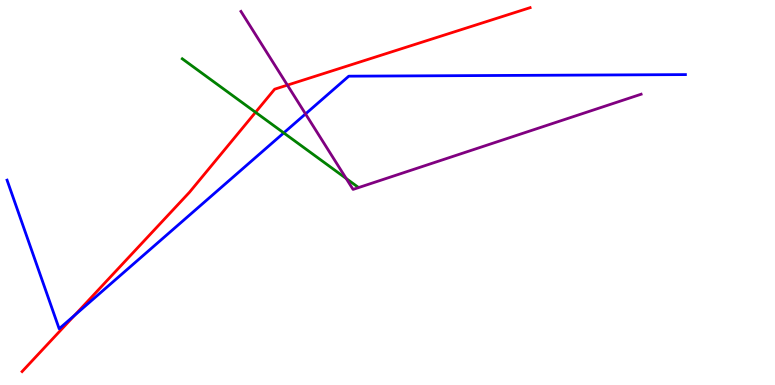[{'lines': ['blue', 'red'], 'intersections': [{'x': 0.963, 'y': 1.81}]}, {'lines': ['green', 'red'], 'intersections': [{'x': 3.3, 'y': 7.08}]}, {'lines': ['purple', 'red'], 'intersections': [{'x': 3.71, 'y': 7.79}]}, {'lines': ['blue', 'green'], 'intersections': [{'x': 3.66, 'y': 6.55}]}, {'lines': ['blue', 'purple'], 'intersections': [{'x': 3.94, 'y': 7.04}]}, {'lines': ['green', 'purple'], 'intersections': [{'x': 4.47, 'y': 5.36}]}]